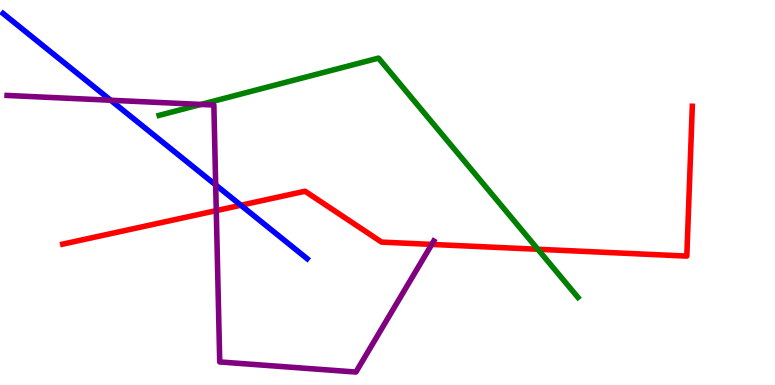[{'lines': ['blue', 'red'], 'intersections': [{'x': 3.11, 'y': 4.67}]}, {'lines': ['green', 'red'], 'intersections': [{'x': 6.94, 'y': 3.53}]}, {'lines': ['purple', 'red'], 'intersections': [{'x': 2.79, 'y': 4.53}, {'x': 5.57, 'y': 3.65}]}, {'lines': ['blue', 'green'], 'intersections': []}, {'lines': ['blue', 'purple'], 'intersections': [{'x': 1.43, 'y': 7.4}, {'x': 2.78, 'y': 5.2}]}, {'lines': ['green', 'purple'], 'intersections': [{'x': 2.59, 'y': 7.29}]}]